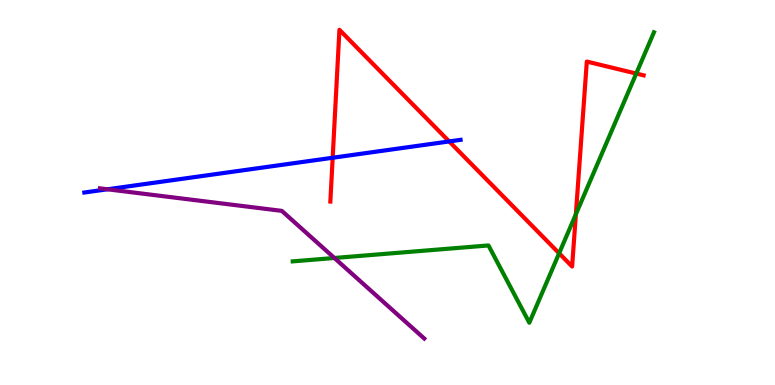[{'lines': ['blue', 'red'], 'intersections': [{'x': 4.29, 'y': 5.9}, {'x': 5.8, 'y': 6.33}]}, {'lines': ['green', 'red'], 'intersections': [{'x': 7.21, 'y': 3.42}, {'x': 7.43, 'y': 4.43}, {'x': 8.21, 'y': 8.09}]}, {'lines': ['purple', 'red'], 'intersections': []}, {'lines': ['blue', 'green'], 'intersections': []}, {'lines': ['blue', 'purple'], 'intersections': [{'x': 1.39, 'y': 5.08}]}, {'lines': ['green', 'purple'], 'intersections': [{'x': 4.31, 'y': 3.3}]}]